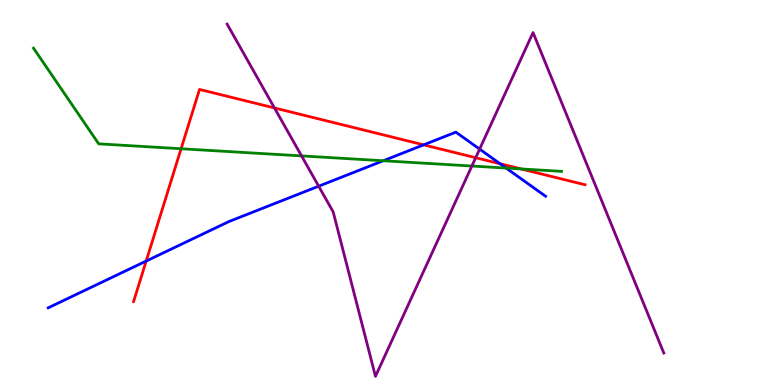[{'lines': ['blue', 'red'], 'intersections': [{'x': 1.89, 'y': 3.22}, {'x': 5.47, 'y': 6.24}, {'x': 6.45, 'y': 5.75}]}, {'lines': ['green', 'red'], 'intersections': [{'x': 2.34, 'y': 6.14}, {'x': 6.72, 'y': 5.61}]}, {'lines': ['purple', 'red'], 'intersections': [{'x': 3.54, 'y': 7.2}, {'x': 6.14, 'y': 5.9}]}, {'lines': ['blue', 'green'], 'intersections': [{'x': 4.95, 'y': 5.82}, {'x': 6.53, 'y': 5.63}]}, {'lines': ['blue', 'purple'], 'intersections': [{'x': 4.11, 'y': 5.16}, {'x': 6.19, 'y': 6.13}]}, {'lines': ['green', 'purple'], 'intersections': [{'x': 3.89, 'y': 5.95}, {'x': 6.09, 'y': 5.69}]}]